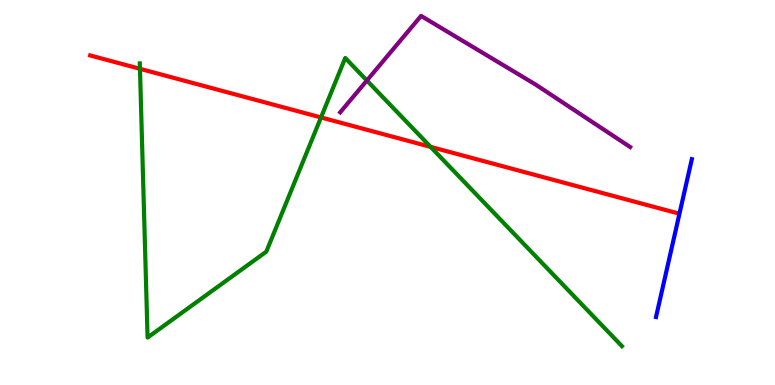[{'lines': ['blue', 'red'], 'intersections': []}, {'lines': ['green', 'red'], 'intersections': [{'x': 1.81, 'y': 8.21}, {'x': 4.14, 'y': 6.95}, {'x': 5.56, 'y': 6.18}]}, {'lines': ['purple', 'red'], 'intersections': []}, {'lines': ['blue', 'green'], 'intersections': []}, {'lines': ['blue', 'purple'], 'intersections': []}, {'lines': ['green', 'purple'], 'intersections': [{'x': 4.73, 'y': 7.91}]}]